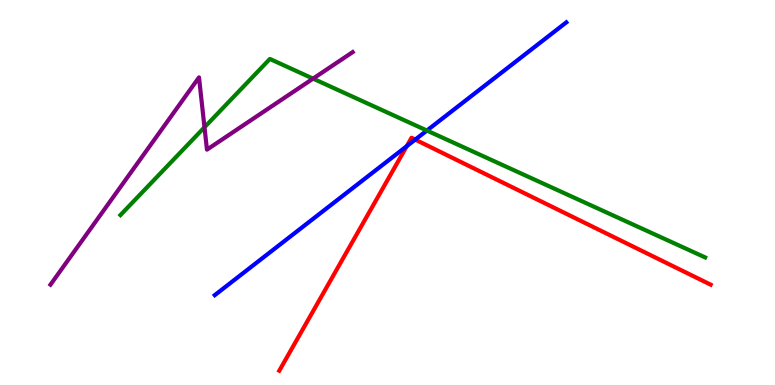[{'lines': ['blue', 'red'], 'intersections': [{'x': 5.25, 'y': 6.2}, {'x': 5.36, 'y': 6.37}]}, {'lines': ['green', 'red'], 'intersections': []}, {'lines': ['purple', 'red'], 'intersections': []}, {'lines': ['blue', 'green'], 'intersections': [{'x': 5.51, 'y': 6.61}]}, {'lines': ['blue', 'purple'], 'intersections': []}, {'lines': ['green', 'purple'], 'intersections': [{'x': 2.64, 'y': 6.69}, {'x': 4.04, 'y': 7.96}]}]